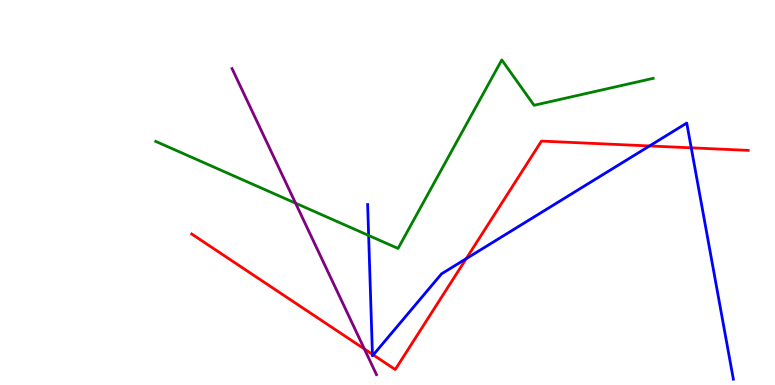[{'lines': ['blue', 'red'], 'intersections': [{'x': 4.81, 'y': 0.797}, {'x': 4.82, 'y': 0.782}, {'x': 6.02, 'y': 3.28}, {'x': 8.38, 'y': 6.21}, {'x': 8.92, 'y': 6.16}]}, {'lines': ['green', 'red'], 'intersections': []}, {'lines': ['purple', 'red'], 'intersections': [{'x': 4.7, 'y': 0.936}]}, {'lines': ['blue', 'green'], 'intersections': [{'x': 4.76, 'y': 3.88}]}, {'lines': ['blue', 'purple'], 'intersections': []}, {'lines': ['green', 'purple'], 'intersections': [{'x': 3.81, 'y': 4.72}]}]